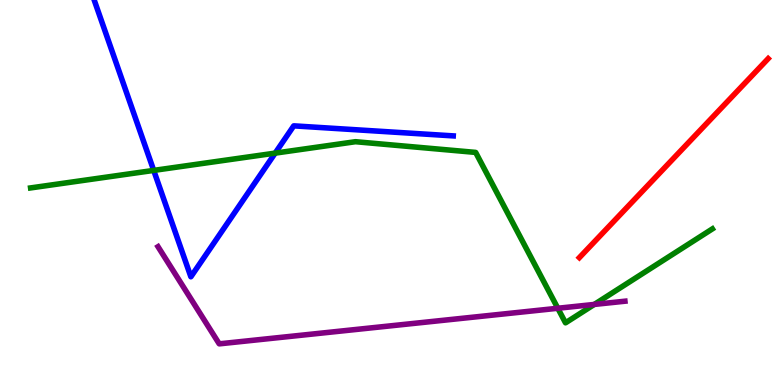[{'lines': ['blue', 'red'], 'intersections': []}, {'lines': ['green', 'red'], 'intersections': []}, {'lines': ['purple', 'red'], 'intersections': []}, {'lines': ['blue', 'green'], 'intersections': [{'x': 1.98, 'y': 5.57}, {'x': 3.55, 'y': 6.02}]}, {'lines': ['blue', 'purple'], 'intersections': []}, {'lines': ['green', 'purple'], 'intersections': [{'x': 7.2, 'y': 1.99}, {'x': 7.67, 'y': 2.09}]}]